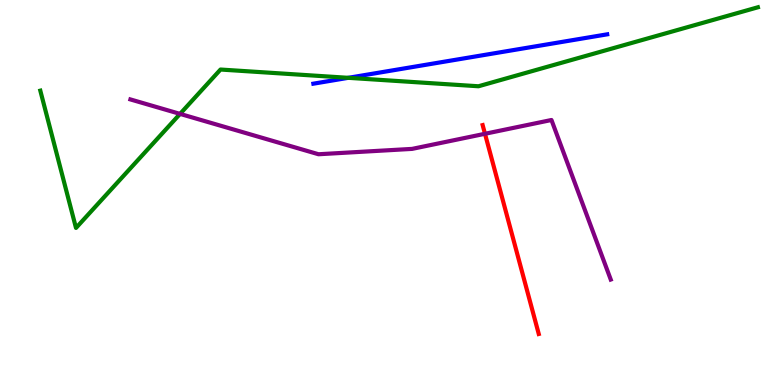[{'lines': ['blue', 'red'], 'intersections': []}, {'lines': ['green', 'red'], 'intersections': []}, {'lines': ['purple', 'red'], 'intersections': [{'x': 6.26, 'y': 6.53}]}, {'lines': ['blue', 'green'], 'intersections': [{'x': 4.49, 'y': 7.98}]}, {'lines': ['blue', 'purple'], 'intersections': []}, {'lines': ['green', 'purple'], 'intersections': [{'x': 2.32, 'y': 7.04}]}]